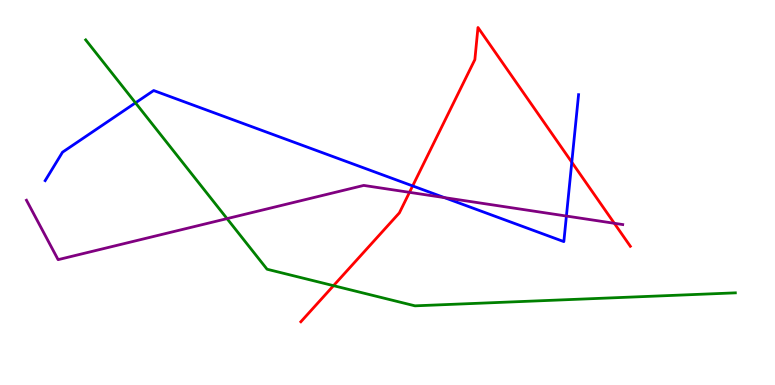[{'lines': ['blue', 'red'], 'intersections': [{'x': 5.32, 'y': 5.17}, {'x': 7.38, 'y': 5.79}]}, {'lines': ['green', 'red'], 'intersections': [{'x': 4.3, 'y': 2.58}]}, {'lines': ['purple', 'red'], 'intersections': [{'x': 5.28, 'y': 5.0}, {'x': 7.93, 'y': 4.2}]}, {'lines': ['blue', 'green'], 'intersections': [{'x': 1.75, 'y': 7.33}]}, {'lines': ['blue', 'purple'], 'intersections': [{'x': 5.73, 'y': 4.87}, {'x': 7.31, 'y': 4.39}]}, {'lines': ['green', 'purple'], 'intersections': [{'x': 2.93, 'y': 4.32}]}]